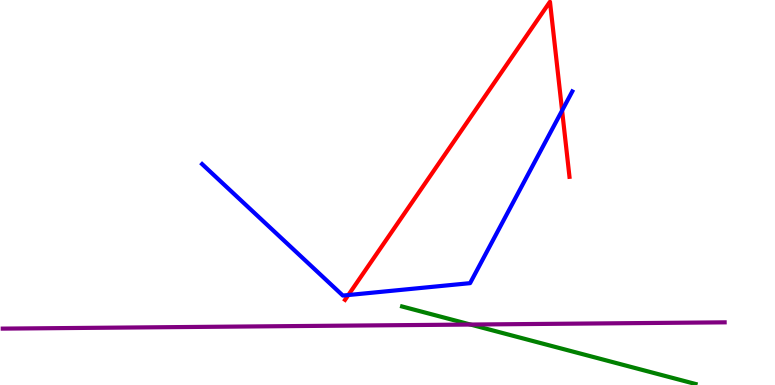[{'lines': ['blue', 'red'], 'intersections': [{'x': 4.49, 'y': 2.34}, {'x': 7.25, 'y': 7.13}]}, {'lines': ['green', 'red'], 'intersections': []}, {'lines': ['purple', 'red'], 'intersections': []}, {'lines': ['blue', 'green'], 'intersections': []}, {'lines': ['blue', 'purple'], 'intersections': []}, {'lines': ['green', 'purple'], 'intersections': [{'x': 6.07, 'y': 1.57}]}]